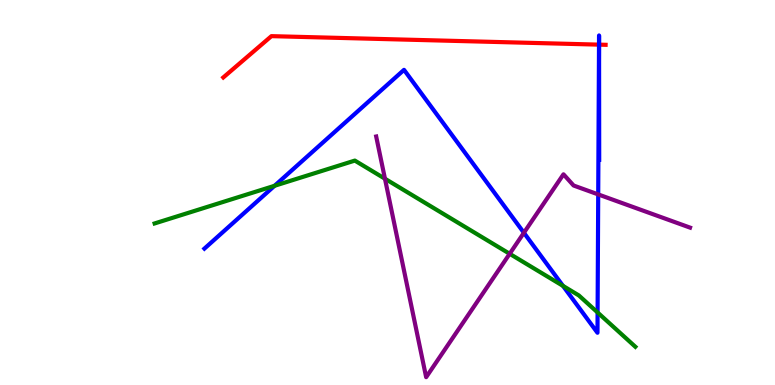[{'lines': ['blue', 'red'], 'intersections': [{'x': 7.73, 'y': 8.84}, {'x': 7.73, 'y': 8.84}]}, {'lines': ['green', 'red'], 'intersections': []}, {'lines': ['purple', 'red'], 'intersections': []}, {'lines': ['blue', 'green'], 'intersections': [{'x': 3.54, 'y': 5.17}, {'x': 7.26, 'y': 2.57}, {'x': 7.71, 'y': 1.88}]}, {'lines': ['blue', 'purple'], 'intersections': [{'x': 6.76, 'y': 3.95}, {'x': 7.72, 'y': 4.95}]}, {'lines': ['green', 'purple'], 'intersections': [{'x': 4.97, 'y': 5.36}, {'x': 6.58, 'y': 3.41}]}]